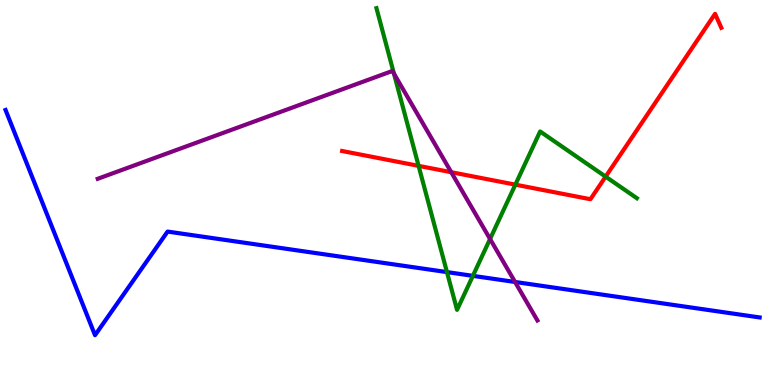[{'lines': ['blue', 'red'], 'intersections': []}, {'lines': ['green', 'red'], 'intersections': [{'x': 5.4, 'y': 5.69}, {'x': 6.65, 'y': 5.2}, {'x': 7.81, 'y': 5.41}]}, {'lines': ['purple', 'red'], 'intersections': [{'x': 5.82, 'y': 5.53}]}, {'lines': ['blue', 'green'], 'intersections': [{'x': 5.77, 'y': 2.93}, {'x': 6.1, 'y': 2.83}]}, {'lines': ['blue', 'purple'], 'intersections': [{'x': 6.65, 'y': 2.68}]}, {'lines': ['green', 'purple'], 'intersections': [{'x': 5.08, 'y': 8.09}, {'x': 6.32, 'y': 3.79}]}]